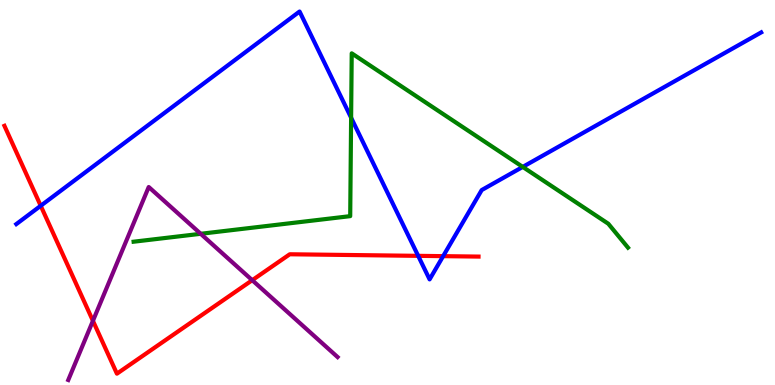[{'lines': ['blue', 'red'], 'intersections': [{'x': 0.525, 'y': 4.66}, {'x': 5.4, 'y': 3.35}, {'x': 5.72, 'y': 3.35}]}, {'lines': ['green', 'red'], 'intersections': []}, {'lines': ['purple', 'red'], 'intersections': [{'x': 1.2, 'y': 1.67}, {'x': 3.25, 'y': 2.72}]}, {'lines': ['blue', 'green'], 'intersections': [{'x': 4.53, 'y': 6.94}, {'x': 6.75, 'y': 5.66}]}, {'lines': ['blue', 'purple'], 'intersections': []}, {'lines': ['green', 'purple'], 'intersections': [{'x': 2.59, 'y': 3.93}]}]